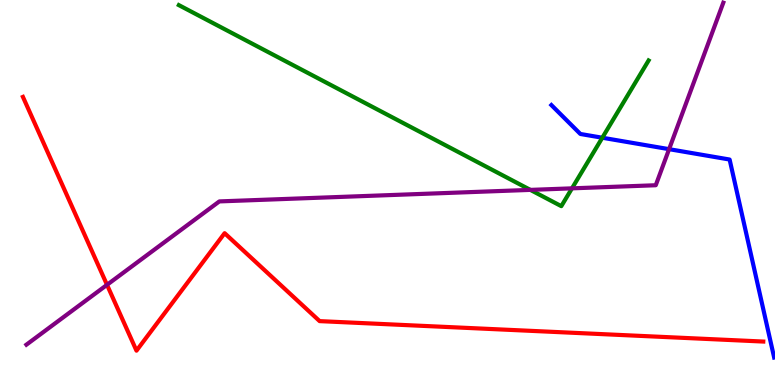[{'lines': ['blue', 'red'], 'intersections': []}, {'lines': ['green', 'red'], 'intersections': []}, {'lines': ['purple', 'red'], 'intersections': [{'x': 1.38, 'y': 2.6}]}, {'lines': ['blue', 'green'], 'intersections': [{'x': 7.77, 'y': 6.42}]}, {'lines': ['blue', 'purple'], 'intersections': [{'x': 8.63, 'y': 6.13}]}, {'lines': ['green', 'purple'], 'intersections': [{'x': 6.84, 'y': 5.07}, {'x': 7.38, 'y': 5.11}]}]